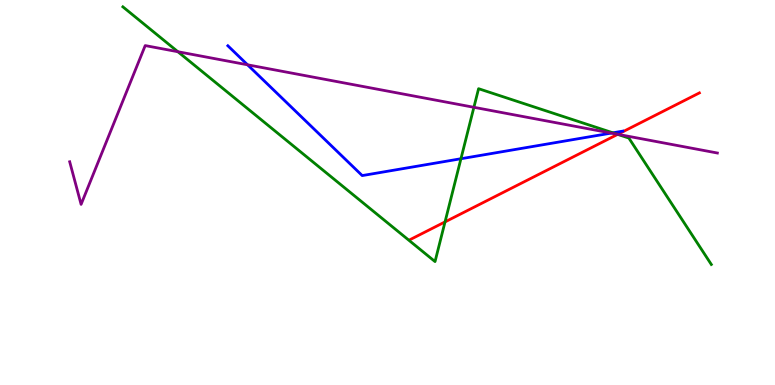[{'lines': ['blue', 'red'], 'intersections': []}, {'lines': ['green', 'red'], 'intersections': [{'x': 5.74, 'y': 4.24}, {'x': 7.97, 'y': 6.51}]}, {'lines': ['purple', 'red'], 'intersections': [{'x': 7.97, 'y': 6.51}]}, {'lines': ['blue', 'green'], 'intersections': [{'x': 5.95, 'y': 5.88}, {'x': 7.91, 'y': 6.55}]}, {'lines': ['blue', 'purple'], 'intersections': [{'x': 3.19, 'y': 8.32}, {'x': 7.89, 'y': 6.54}]}, {'lines': ['green', 'purple'], 'intersections': [{'x': 2.3, 'y': 8.66}, {'x': 6.11, 'y': 7.21}, {'x': 7.96, 'y': 6.51}]}]